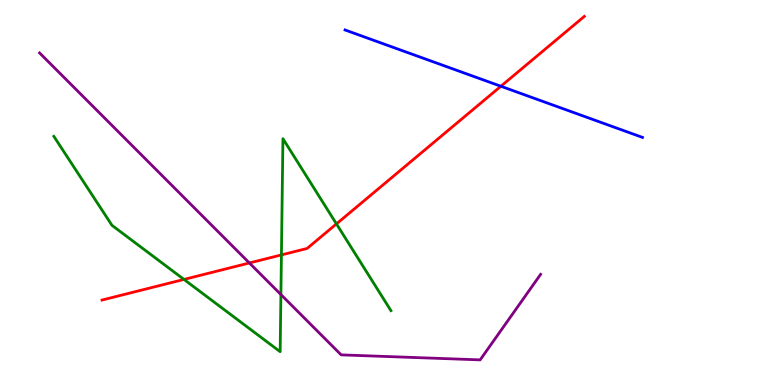[{'lines': ['blue', 'red'], 'intersections': [{'x': 6.46, 'y': 7.76}]}, {'lines': ['green', 'red'], 'intersections': [{'x': 2.37, 'y': 2.74}, {'x': 3.63, 'y': 3.38}, {'x': 4.34, 'y': 4.18}]}, {'lines': ['purple', 'red'], 'intersections': [{'x': 3.22, 'y': 3.17}]}, {'lines': ['blue', 'green'], 'intersections': []}, {'lines': ['blue', 'purple'], 'intersections': []}, {'lines': ['green', 'purple'], 'intersections': [{'x': 3.62, 'y': 2.35}]}]